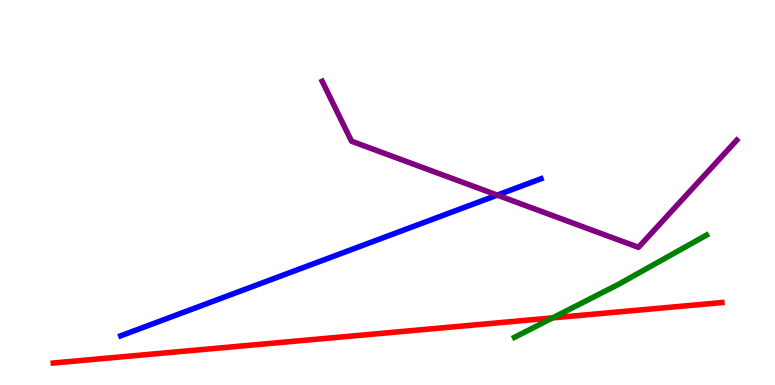[{'lines': ['blue', 'red'], 'intersections': []}, {'lines': ['green', 'red'], 'intersections': [{'x': 7.13, 'y': 1.74}]}, {'lines': ['purple', 'red'], 'intersections': []}, {'lines': ['blue', 'green'], 'intersections': []}, {'lines': ['blue', 'purple'], 'intersections': [{'x': 6.42, 'y': 4.93}]}, {'lines': ['green', 'purple'], 'intersections': []}]